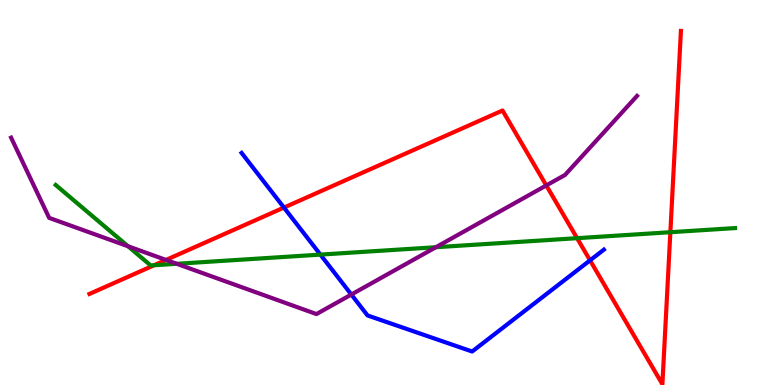[{'lines': ['blue', 'red'], 'intersections': [{'x': 3.66, 'y': 4.61}, {'x': 7.61, 'y': 3.24}]}, {'lines': ['green', 'red'], 'intersections': [{'x': 1.99, 'y': 3.11}, {'x': 7.45, 'y': 3.81}, {'x': 8.65, 'y': 3.97}]}, {'lines': ['purple', 'red'], 'intersections': [{'x': 2.14, 'y': 3.25}, {'x': 7.05, 'y': 5.18}]}, {'lines': ['blue', 'green'], 'intersections': [{'x': 4.13, 'y': 3.39}]}, {'lines': ['blue', 'purple'], 'intersections': [{'x': 4.53, 'y': 2.35}]}, {'lines': ['green', 'purple'], 'intersections': [{'x': 1.65, 'y': 3.6}, {'x': 2.28, 'y': 3.15}, {'x': 5.62, 'y': 3.58}]}]